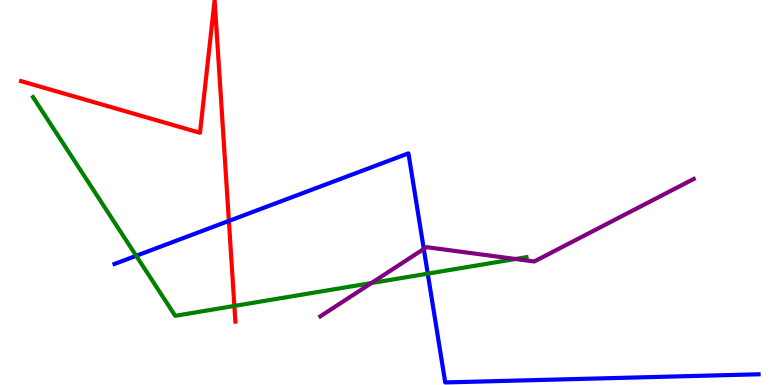[{'lines': ['blue', 'red'], 'intersections': [{'x': 2.95, 'y': 4.26}]}, {'lines': ['green', 'red'], 'intersections': [{'x': 3.02, 'y': 2.05}]}, {'lines': ['purple', 'red'], 'intersections': []}, {'lines': ['blue', 'green'], 'intersections': [{'x': 1.76, 'y': 3.36}, {'x': 5.52, 'y': 2.89}]}, {'lines': ['blue', 'purple'], 'intersections': [{'x': 5.47, 'y': 3.53}]}, {'lines': ['green', 'purple'], 'intersections': [{'x': 4.79, 'y': 2.65}, {'x': 6.65, 'y': 3.27}]}]